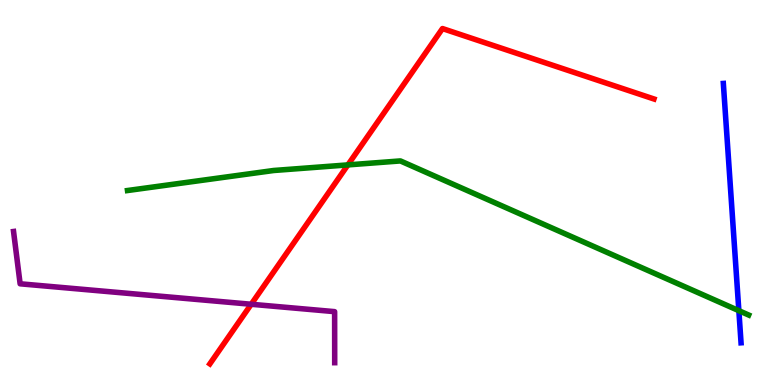[{'lines': ['blue', 'red'], 'intersections': []}, {'lines': ['green', 'red'], 'intersections': [{'x': 4.49, 'y': 5.72}]}, {'lines': ['purple', 'red'], 'intersections': [{'x': 3.24, 'y': 2.1}]}, {'lines': ['blue', 'green'], 'intersections': [{'x': 9.53, 'y': 1.93}]}, {'lines': ['blue', 'purple'], 'intersections': []}, {'lines': ['green', 'purple'], 'intersections': []}]